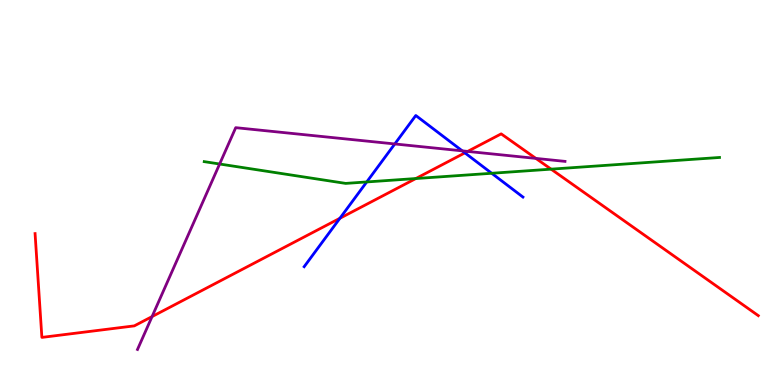[{'lines': ['blue', 'red'], 'intersections': [{'x': 4.39, 'y': 4.33}, {'x': 6.0, 'y': 6.03}]}, {'lines': ['green', 'red'], 'intersections': [{'x': 5.37, 'y': 5.36}, {'x': 7.11, 'y': 5.61}]}, {'lines': ['purple', 'red'], 'intersections': [{'x': 1.96, 'y': 1.78}, {'x': 6.03, 'y': 6.07}, {'x': 6.91, 'y': 5.89}]}, {'lines': ['blue', 'green'], 'intersections': [{'x': 4.73, 'y': 5.27}, {'x': 6.34, 'y': 5.5}]}, {'lines': ['blue', 'purple'], 'intersections': [{'x': 5.09, 'y': 6.26}, {'x': 5.96, 'y': 6.08}]}, {'lines': ['green', 'purple'], 'intersections': [{'x': 2.83, 'y': 5.74}]}]